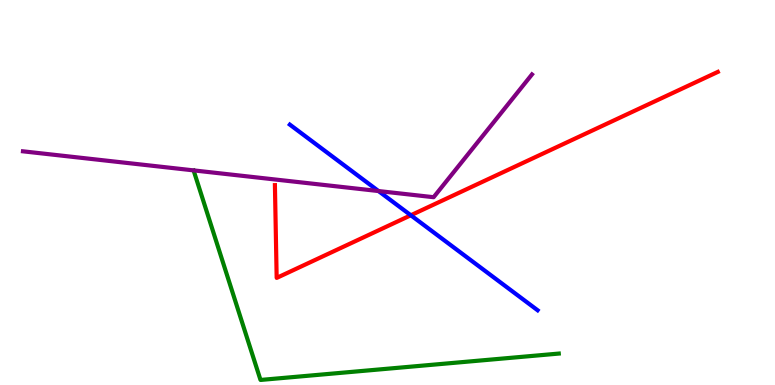[{'lines': ['blue', 'red'], 'intersections': [{'x': 5.3, 'y': 4.41}]}, {'lines': ['green', 'red'], 'intersections': []}, {'lines': ['purple', 'red'], 'intersections': []}, {'lines': ['blue', 'green'], 'intersections': []}, {'lines': ['blue', 'purple'], 'intersections': [{'x': 4.88, 'y': 5.04}]}, {'lines': ['green', 'purple'], 'intersections': []}]